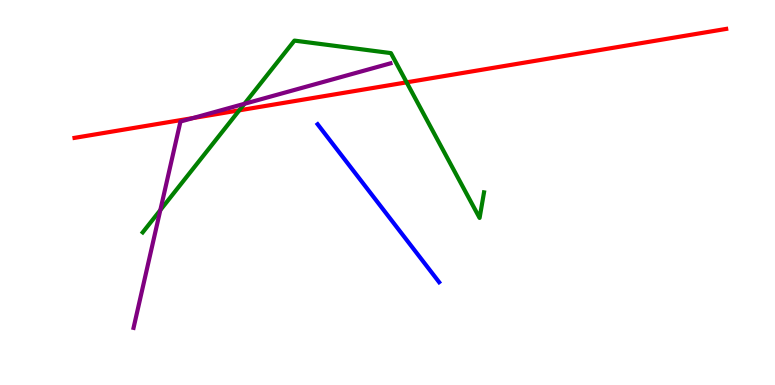[{'lines': ['blue', 'red'], 'intersections': []}, {'lines': ['green', 'red'], 'intersections': [{'x': 3.09, 'y': 7.13}, {'x': 5.25, 'y': 7.86}]}, {'lines': ['purple', 'red'], 'intersections': [{'x': 2.49, 'y': 6.93}]}, {'lines': ['blue', 'green'], 'intersections': []}, {'lines': ['blue', 'purple'], 'intersections': []}, {'lines': ['green', 'purple'], 'intersections': [{'x': 2.07, 'y': 4.54}, {'x': 3.15, 'y': 7.3}]}]